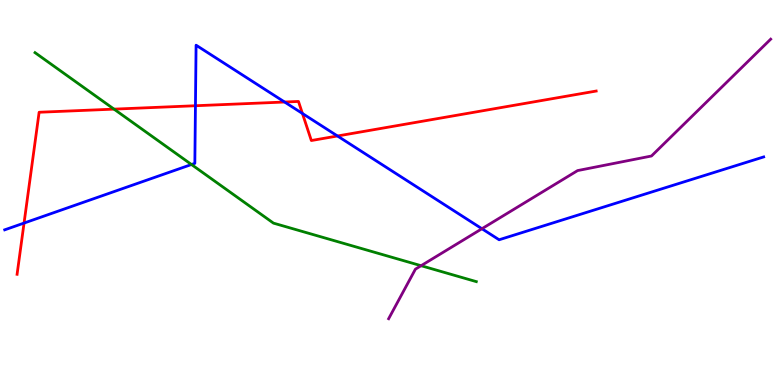[{'lines': ['blue', 'red'], 'intersections': [{'x': 0.31, 'y': 4.21}, {'x': 2.52, 'y': 7.25}, {'x': 3.67, 'y': 7.35}, {'x': 3.9, 'y': 7.05}, {'x': 4.35, 'y': 6.47}]}, {'lines': ['green', 'red'], 'intersections': [{'x': 1.47, 'y': 7.17}]}, {'lines': ['purple', 'red'], 'intersections': []}, {'lines': ['blue', 'green'], 'intersections': [{'x': 2.47, 'y': 5.73}]}, {'lines': ['blue', 'purple'], 'intersections': [{'x': 6.22, 'y': 4.06}]}, {'lines': ['green', 'purple'], 'intersections': [{'x': 5.43, 'y': 3.1}]}]